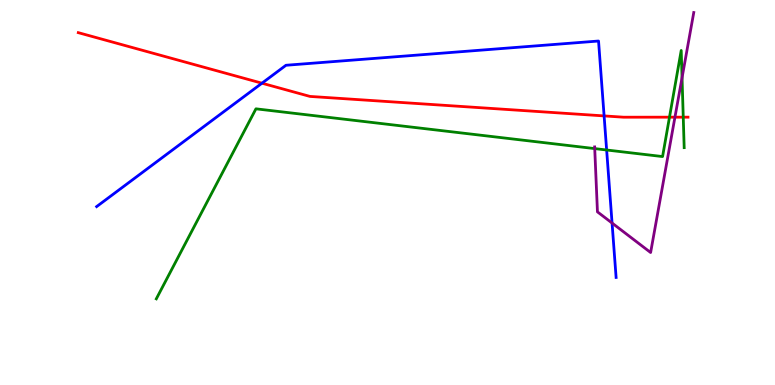[{'lines': ['blue', 'red'], 'intersections': [{'x': 3.38, 'y': 7.84}, {'x': 7.79, 'y': 6.99}]}, {'lines': ['green', 'red'], 'intersections': [{'x': 8.64, 'y': 6.96}, {'x': 8.82, 'y': 6.96}]}, {'lines': ['purple', 'red'], 'intersections': [{'x': 8.71, 'y': 6.96}]}, {'lines': ['blue', 'green'], 'intersections': [{'x': 7.83, 'y': 6.1}]}, {'lines': ['blue', 'purple'], 'intersections': [{'x': 7.9, 'y': 4.21}]}, {'lines': ['green', 'purple'], 'intersections': [{'x': 7.67, 'y': 6.14}, {'x': 8.8, 'y': 7.98}]}]